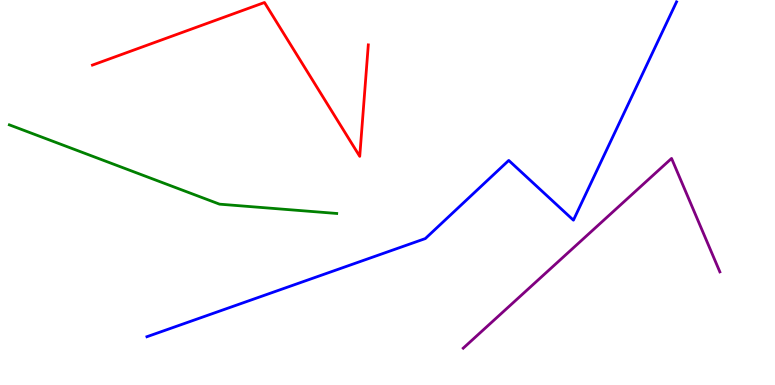[{'lines': ['blue', 'red'], 'intersections': []}, {'lines': ['green', 'red'], 'intersections': []}, {'lines': ['purple', 'red'], 'intersections': []}, {'lines': ['blue', 'green'], 'intersections': []}, {'lines': ['blue', 'purple'], 'intersections': []}, {'lines': ['green', 'purple'], 'intersections': []}]